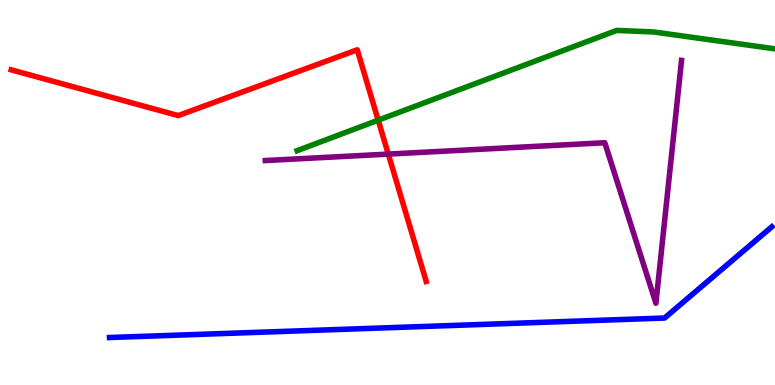[{'lines': ['blue', 'red'], 'intersections': []}, {'lines': ['green', 'red'], 'intersections': [{'x': 4.88, 'y': 6.88}]}, {'lines': ['purple', 'red'], 'intersections': [{'x': 5.01, 'y': 6.0}]}, {'lines': ['blue', 'green'], 'intersections': []}, {'lines': ['blue', 'purple'], 'intersections': []}, {'lines': ['green', 'purple'], 'intersections': []}]